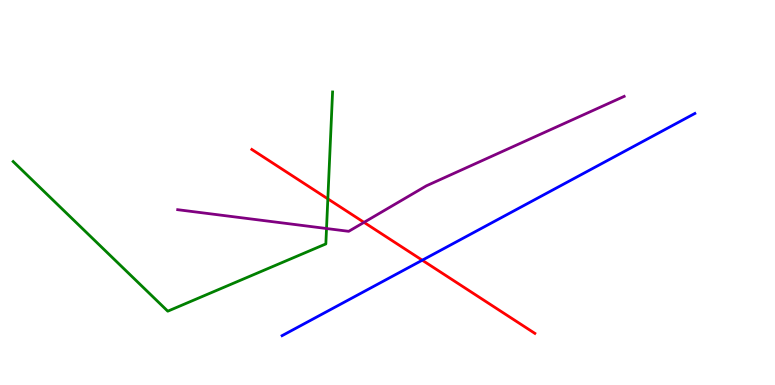[{'lines': ['blue', 'red'], 'intersections': [{'x': 5.45, 'y': 3.24}]}, {'lines': ['green', 'red'], 'intersections': [{'x': 4.23, 'y': 4.84}]}, {'lines': ['purple', 'red'], 'intersections': [{'x': 4.7, 'y': 4.22}]}, {'lines': ['blue', 'green'], 'intersections': []}, {'lines': ['blue', 'purple'], 'intersections': []}, {'lines': ['green', 'purple'], 'intersections': [{'x': 4.21, 'y': 4.06}]}]